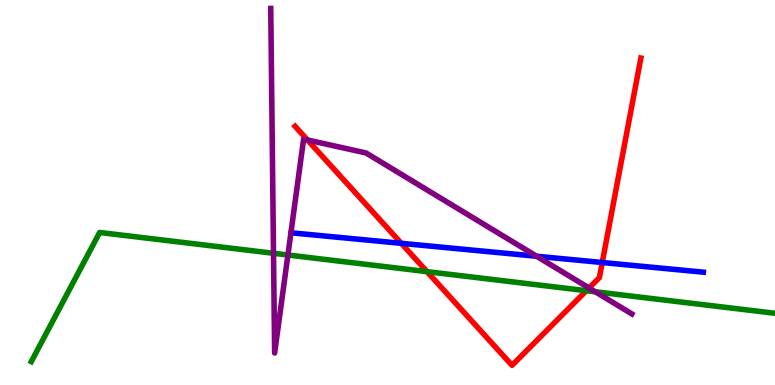[{'lines': ['blue', 'red'], 'intersections': [{'x': 5.18, 'y': 3.68}, {'x': 7.77, 'y': 3.18}]}, {'lines': ['green', 'red'], 'intersections': [{'x': 5.51, 'y': 2.94}, {'x': 7.57, 'y': 2.45}]}, {'lines': ['purple', 'red'], 'intersections': [{'x': 3.97, 'y': 6.36}, {'x': 7.6, 'y': 2.52}]}, {'lines': ['blue', 'green'], 'intersections': []}, {'lines': ['blue', 'purple'], 'intersections': [{'x': 6.92, 'y': 3.34}]}, {'lines': ['green', 'purple'], 'intersections': [{'x': 3.53, 'y': 3.42}, {'x': 3.71, 'y': 3.38}, {'x': 7.68, 'y': 2.42}]}]